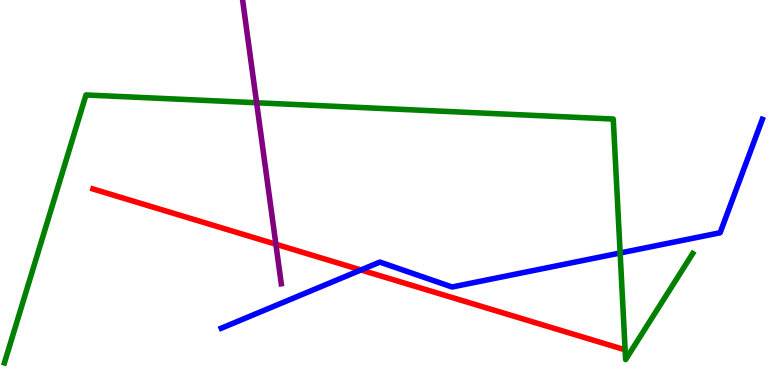[{'lines': ['blue', 'red'], 'intersections': [{'x': 4.66, 'y': 2.99}]}, {'lines': ['green', 'red'], 'intersections': []}, {'lines': ['purple', 'red'], 'intersections': [{'x': 3.56, 'y': 3.66}]}, {'lines': ['blue', 'green'], 'intersections': [{'x': 8.0, 'y': 3.43}]}, {'lines': ['blue', 'purple'], 'intersections': []}, {'lines': ['green', 'purple'], 'intersections': [{'x': 3.31, 'y': 7.33}]}]